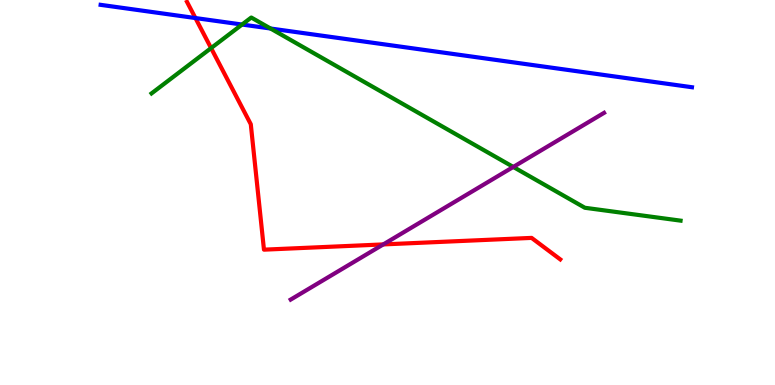[{'lines': ['blue', 'red'], 'intersections': [{'x': 2.52, 'y': 9.53}]}, {'lines': ['green', 'red'], 'intersections': [{'x': 2.72, 'y': 8.75}]}, {'lines': ['purple', 'red'], 'intersections': [{'x': 4.95, 'y': 3.65}]}, {'lines': ['blue', 'green'], 'intersections': [{'x': 3.12, 'y': 9.36}, {'x': 3.49, 'y': 9.26}]}, {'lines': ['blue', 'purple'], 'intersections': []}, {'lines': ['green', 'purple'], 'intersections': [{'x': 6.62, 'y': 5.66}]}]